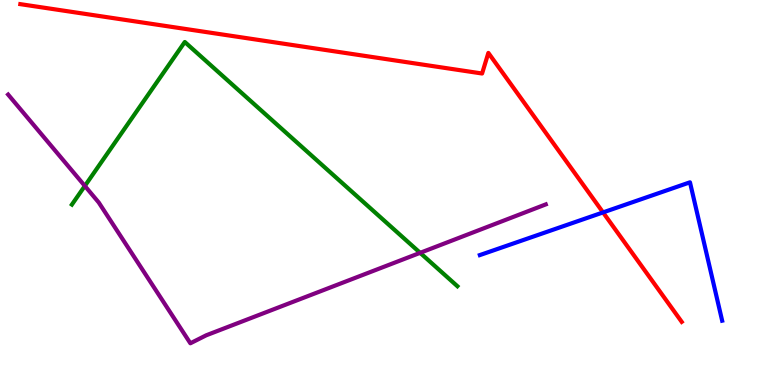[{'lines': ['blue', 'red'], 'intersections': [{'x': 7.78, 'y': 4.48}]}, {'lines': ['green', 'red'], 'intersections': []}, {'lines': ['purple', 'red'], 'intersections': []}, {'lines': ['blue', 'green'], 'intersections': []}, {'lines': ['blue', 'purple'], 'intersections': []}, {'lines': ['green', 'purple'], 'intersections': [{'x': 1.09, 'y': 5.17}, {'x': 5.42, 'y': 3.43}]}]